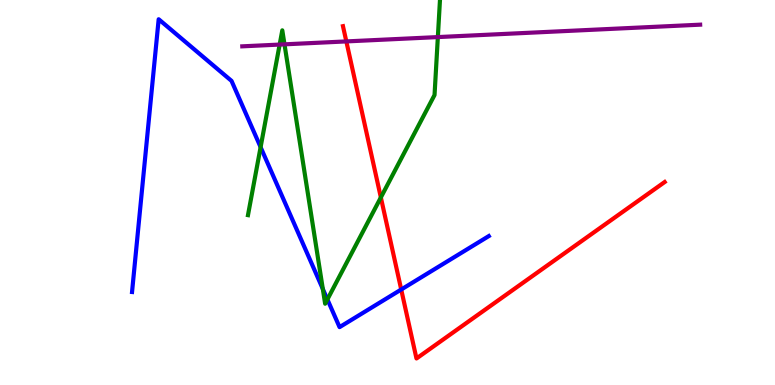[{'lines': ['blue', 'red'], 'intersections': [{'x': 5.18, 'y': 2.48}]}, {'lines': ['green', 'red'], 'intersections': [{'x': 4.91, 'y': 4.87}]}, {'lines': ['purple', 'red'], 'intersections': [{'x': 4.47, 'y': 8.92}]}, {'lines': ['blue', 'green'], 'intersections': [{'x': 3.36, 'y': 6.18}, {'x': 4.17, 'y': 2.49}, {'x': 4.22, 'y': 2.22}]}, {'lines': ['blue', 'purple'], 'intersections': []}, {'lines': ['green', 'purple'], 'intersections': [{'x': 3.61, 'y': 8.84}, {'x': 3.67, 'y': 8.85}, {'x': 5.65, 'y': 9.04}]}]